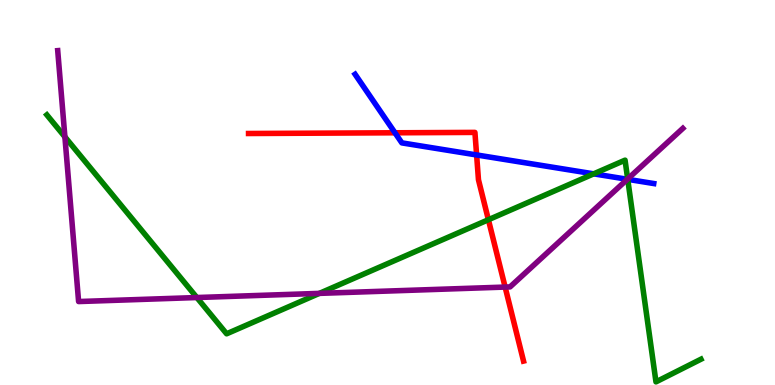[{'lines': ['blue', 'red'], 'intersections': [{'x': 5.1, 'y': 6.55}, {'x': 6.15, 'y': 5.98}]}, {'lines': ['green', 'red'], 'intersections': [{'x': 6.3, 'y': 4.29}]}, {'lines': ['purple', 'red'], 'intersections': [{'x': 6.52, 'y': 2.54}]}, {'lines': ['blue', 'green'], 'intersections': [{'x': 7.66, 'y': 5.48}, {'x': 8.1, 'y': 5.34}]}, {'lines': ['blue', 'purple'], 'intersections': [{'x': 8.09, 'y': 5.34}]}, {'lines': ['green', 'purple'], 'intersections': [{'x': 0.837, 'y': 6.44}, {'x': 2.54, 'y': 2.27}, {'x': 4.12, 'y': 2.38}, {'x': 8.1, 'y': 5.35}]}]